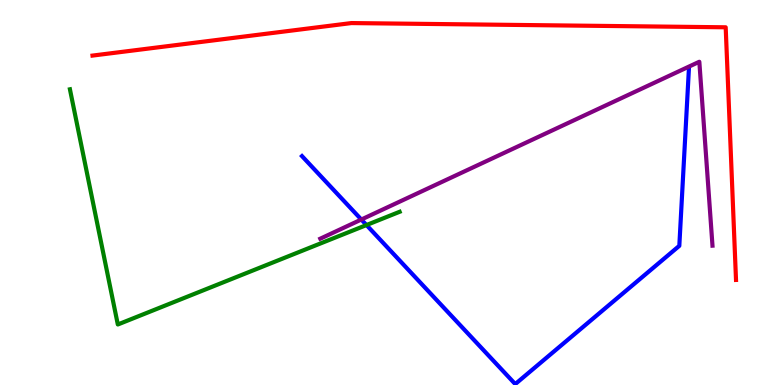[{'lines': ['blue', 'red'], 'intersections': []}, {'lines': ['green', 'red'], 'intersections': []}, {'lines': ['purple', 'red'], 'intersections': []}, {'lines': ['blue', 'green'], 'intersections': [{'x': 4.73, 'y': 4.15}]}, {'lines': ['blue', 'purple'], 'intersections': [{'x': 4.66, 'y': 4.3}]}, {'lines': ['green', 'purple'], 'intersections': []}]